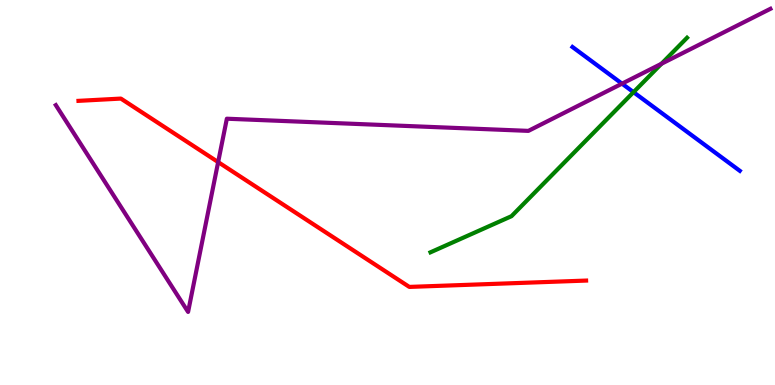[{'lines': ['blue', 'red'], 'intersections': []}, {'lines': ['green', 'red'], 'intersections': []}, {'lines': ['purple', 'red'], 'intersections': [{'x': 2.81, 'y': 5.79}]}, {'lines': ['blue', 'green'], 'intersections': [{'x': 8.17, 'y': 7.61}]}, {'lines': ['blue', 'purple'], 'intersections': [{'x': 8.03, 'y': 7.83}]}, {'lines': ['green', 'purple'], 'intersections': [{'x': 8.53, 'y': 8.34}]}]